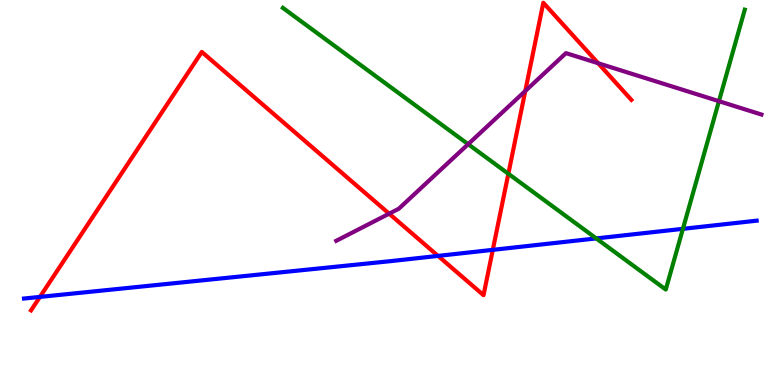[{'lines': ['blue', 'red'], 'intersections': [{'x': 0.515, 'y': 2.29}, {'x': 5.65, 'y': 3.35}, {'x': 6.36, 'y': 3.51}]}, {'lines': ['green', 'red'], 'intersections': [{'x': 6.56, 'y': 5.49}]}, {'lines': ['purple', 'red'], 'intersections': [{'x': 5.02, 'y': 4.45}, {'x': 6.78, 'y': 7.64}, {'x': 7.72, 'y': 8.36}]}, {'lines': ['blue', 'green'], 'intersections': [{'x': 7.69, 'y': 3.81}, {'x': 8.81, 'y': 4.06}]}, {'lines': ['blue', 'purple'], 'intersections': []}, {'lines': ['green', 'purple'], 'intersections': [{'x': 6.04, 'y': 6.26}, {'x': 9.28, 'y': 7.37}]}]